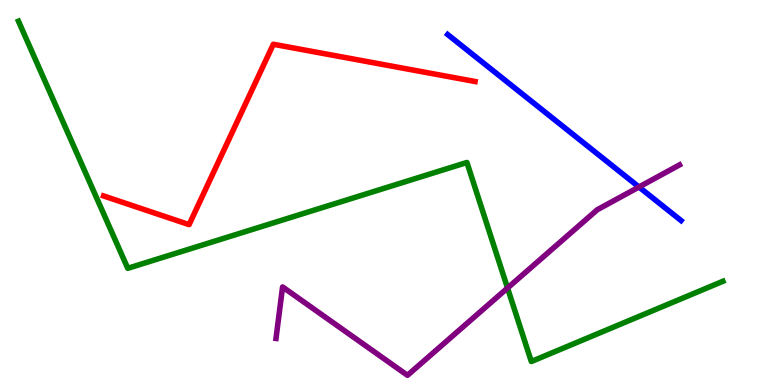[{'lines': ['blue', 'red'], 'intersections': []}, {'lines': ['green', 'red'], 'intersections': []}, {'lines': ['purple', 'red'], 'intersections': []}, {'lines': ['blue', 'green'], 'intersections': []}, {'lines': ['blue', 'purple'], 'intersections': [{'x': 8.24, 'y': 5.14}]}, {'lines': ['green', 'purple'], 'intersections': [{'x': 6.55, 'y': 2.52}]}]